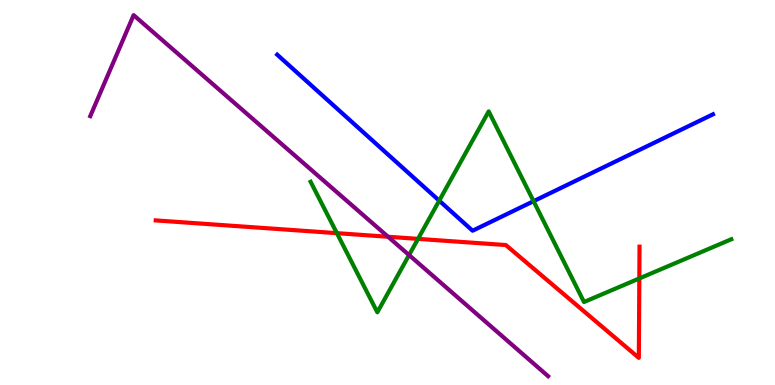[{'lines': ['blue', 'red'], 'intersections': []}, {'lines': ['green', 'red'], 'intersections': [{'x': 4.35, 'y': 3.94}, {'x': 5.39, 'y': 3.8}, {'x': 8.25, 'y': 2.77}]}, {'lines': ['purple', 'red'], 'intersections': [{'x': 5.01, 'y': 3.85}]}, {'lines': ['blue', 'green'], 'intersections': [{'x': 5.67, 'y': 4.79}, {'x': 6.88, 'y': 4.77}]}, {'lines': ['blue', 'purple'], 'intersections': []}, {'lines': ['green', 'purple'], 'intersections': [{'x': 5.28, 'y': 3.38}]}]